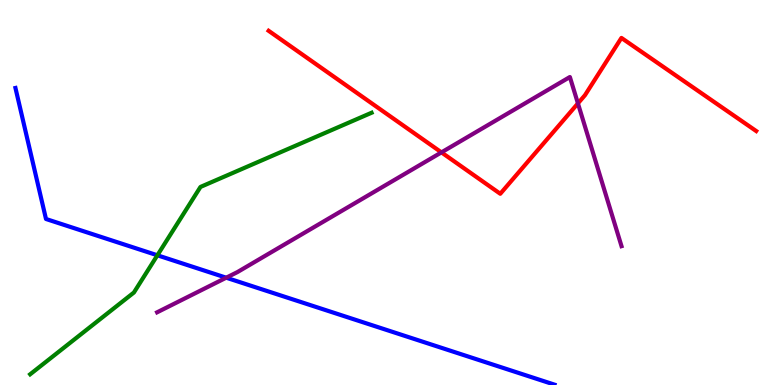[{'lines': ['blue', 'red'], 'intersections': []}, {'lines': ['green', 'red'], 'intersections': []}, {'lines': ['purple', 'red'], 'intersections': [{'x': 5.7, 'y': 6.04}, {'x': 7.46, 'y': 7.31}]}, {'lines': ['blue', 'green'], 'intersections': [{'x': 2.03, 'y': 3.37}]}, {'lines': ['blue', 'purple'], 'intersections': [{'x': 2.92, 'y': 2.79}]}, {'lines': ['green', 'purple'], 'intersections': []}]